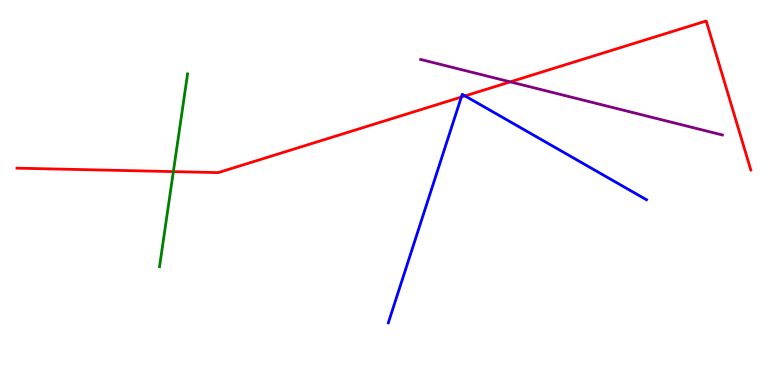[{'lines': ['blue', 'red'], 'intersections': [{'x': 5.95, 'y': 7.48}, {'x': 6.0, 'y': 7.51}]}, {'lines': ['green', 'red'], 'intersections': [{'x': 2.24, 'y': 5.54}]}, {'lines': ['purple', 'red'], 'intersections': [{'x': 6.58, 'y': 7.87}]}, {'lines': ['blue', 'green'], 'intersections': []}, {'lines': ['blue', 'purple'], 'intersections': []}, {'lines': ['green', 'purple'], 'intersections': []}]